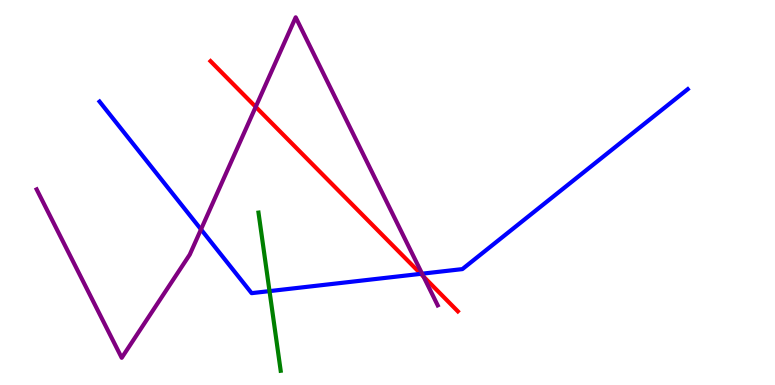[{'lines': ['blue', 'red'], 'intersections': [{'x': 5.43, 'y': 2.89}]}, {'lines': ['green', 'red'], 'intersections': []}, {'lines': ['purple', 'red'], 'intersections': [{'x': 3.3, 'y': 7.22}, {'x': 5.46, 'y': 2.82}]}, {'lines': ['blue', 'green'], 'intersections': [{'x': 3.48, 'y': 2.44}]}, {'lines': ['blue', 'purple'], 'intersections': [{'x': 2.59, 'y': 4.04}, {'x': 5.45, 'y': 2.89}]}, {'lines': ['green', 'purple'], 'intersections': []}]